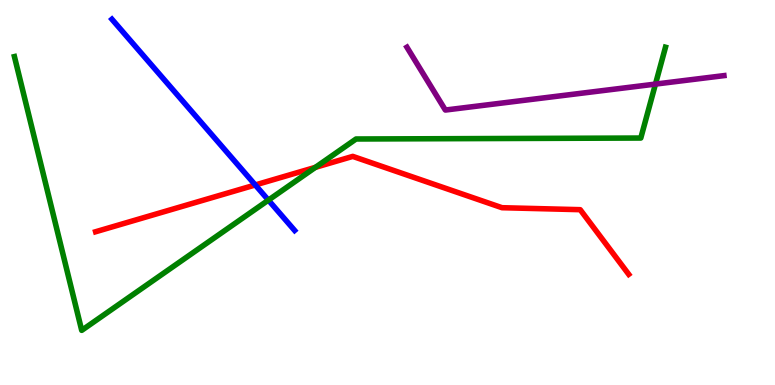[{'lines': ['blue', 'red'], 'intersections': [{'x': 3.29, 'y': 5.2}]}, {'lines': ['green', 'red'], 'intersections': [{'x': 4.07, 'y': 5.65}]}, {'lines': ['purple', 'red'], 'intersections': []}, {'lines': ['blue', 'green'], 'intersections': [{'x': 3.46, 'y': 4.8}]}, {'lines': ['blue', 'purple'], 'intersections': []}, {'lines': ['green', 'purple'], 'intersections': [{'x': 8.46, 'y': 7.82}]}]